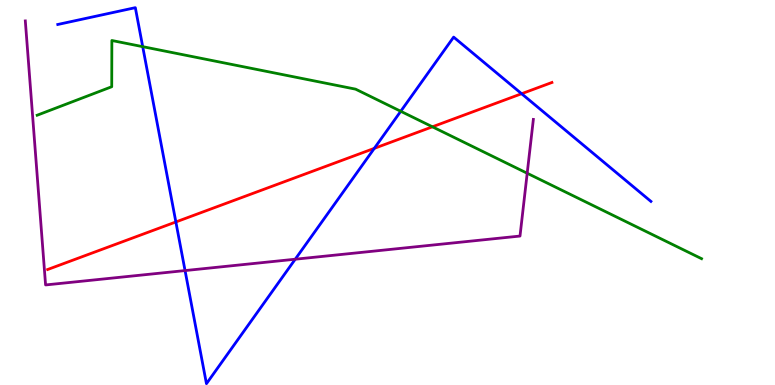[{'lines': ['blue', 'red'], 'intersections': [{'x': 2.27, 'y': 4.23}, {'x': 4.83, 'y': 6.15}, {'x': 6.73, 'y': 7.57}]}, {'lines': ['green', 'red'], 'intersections': [{'x': 5.58, 'y': 6.71}]}, {'lines': ['purple', 'red'], 'intersections': []}, {'lines': ['blue', 'green'], 'intersections': [{'x': 1.84, 'y': 8.79}, {'x': 5.17, 'y': 7.11}]}, {'lines': ['blue', 'purple'], 'intersections': [{'x': 2.39, 'y': 2.97}, {'x': 3.81, 'y': 3.27}]}, {'lines': ['green', 'purple'], 'intersections': [{'x': 6.8, 'y': 5.5}]}]